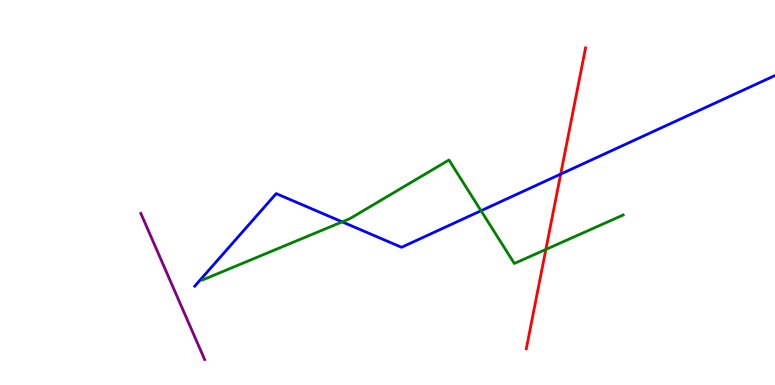[{'lines': ['blue', 'red'], 'intersections': [{'x': 7.23, 'y': 5.48}]}, {'lines': ['green', 'red'], 'intersections': [{'x': 7.04, 'y': 3.52}]}, {'lines': ['purple', 'red'], 'intersections': []}, {'lines': ['blue', 'green'], 'intersections': [{'x': 4.42, 'y': 4.24}, {'x': 6.21, 'y': 4.53}]}, {'lines': ['blue', 'purple'], 'intersections': []}, {'lines': ['green', 'purple'], 'intersections': []}]